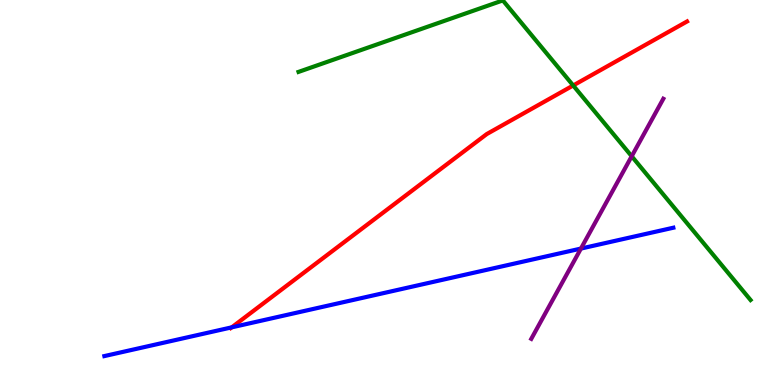[{'lines': ['blue', 'red'], 'intersections': [{'x': 2.99, 'y': 1.5}]}, {'lines': ['green', 'red'], 'intersections': [{'x': 7.4, 'y': 7.78}]}, {'lines': ['purple', 'red'], 'intersections': []}, {'lines': ['blue', 'green'], 'intersections': []}, {'lines': ['blue', 'purple'], 'intersections': [{'x': 7.5, 'y': 3.54}]}, {'lines': ['green', 'purple'], 'intersections': [{'x': 8.15, 'y': 5.94}]}]